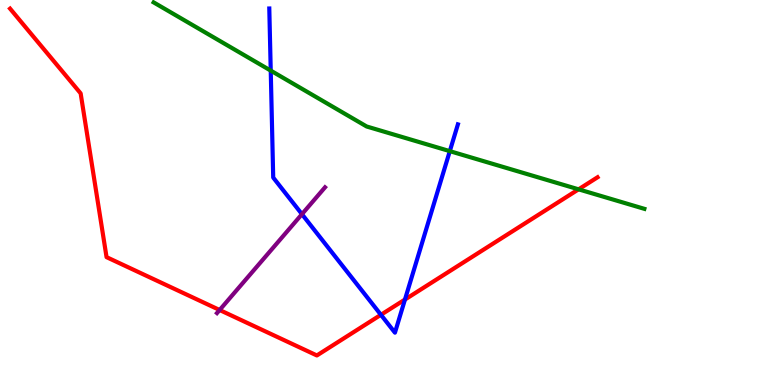[{'lines': ['blue', 'red'], 'intersections': [{'x': 4.92, 'y': 1.82}, {'x': 5.23, 'y': 2.22}]}, {'lines': ['green', 'red'], 'intersections': [{'x': 7.47, 'y': 5.08}]}, {'lines': ['purple', 'red'], 'intersections': [{'x': 2.83, 'y': 1.95}]}, {'lines': ['blue', 'green'], 'intersections': [{'x': 3.49, 'y': 8.17}, {'x': 5.8, 'y': 6.07}]}, {'lines': ['blue', 'purple'], 'intersections': [{'x': 3.9, 'y': 4.44}]}, {'lines': ['green', 'purple'], 'intersections': []}]